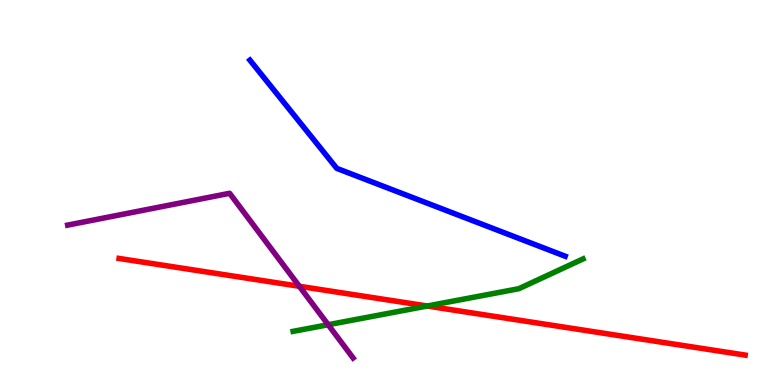[{'lines': ['blue', 'red'], 'intersections': []}, {'lines': ['green', 'red'], 'intersections': [{'x': 5.51, 'y': 2.05}]}, {'lines': ['purple', 'red'], 'intersections': [{'x': 3.86, 'y': 2.56}]}, {'lines': ['blue', 'green'], 'intersections': []}, {'lines': ['blue', 'purple'], 'intersections': []}, {'lines': ['green', 'purple'], 'intersections': [{'x': 4.23, 'y': 1.57}]}]